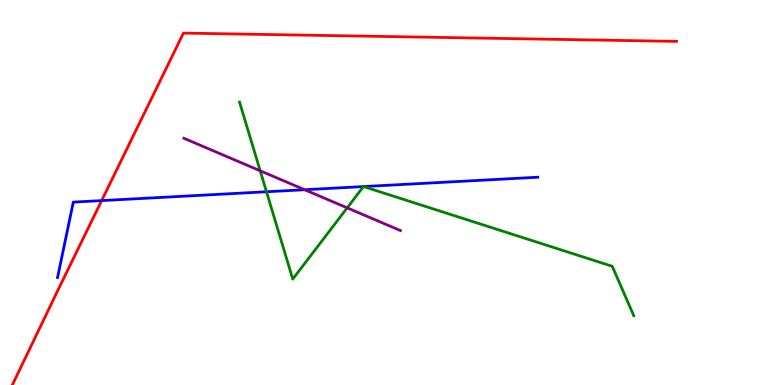[{'lines': ['blue', 'red'], 'intersections': [{'x': 1.31, 'y': 4.79}]}, {'lines': ['green', 'red'], 'intersections': []}, {'lines': ['purple', 'red'], 'intersections': []}, {'lines': ['blue', 'green'], 'intersections': [{'x': 3.44, 'y': 5.02}, {'x': 4.69, 'y': 5.15}, {'x': 4.69, 'y': 5.15}]}, {'lines': ['blue', 'purple'], 'intersections': [{'x': 3.93, 'y': 5.07}]}, {'lines': ['green', 'purple'], 'intersections': [{'x': 3.36, 'y': 5.56}, {'x': 4.48, 'y': 4.6}]}]